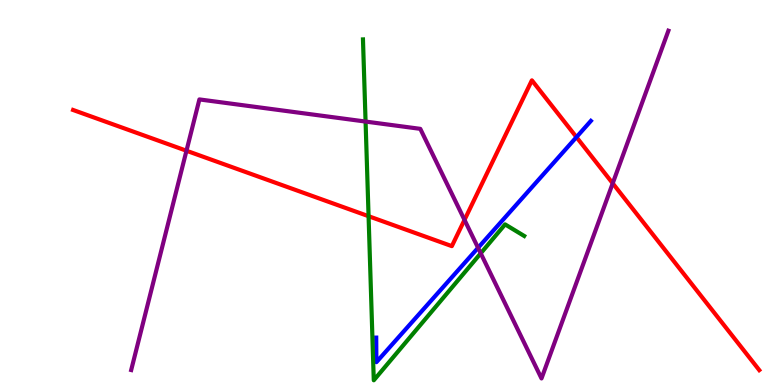[{'lines': ['blue', 'red'], 'intersections': [{'x': 7.44, 'y': 6.44}]}, {'lines': ['green', 'red'], 'intersections': [{'x': 4.76, 'y': 4.38}]}, {'lines': ['purple', 'red'], 'intersections': [{'x': 2.41, 'y': 6.08}, {'x': 5.99, 'y': 4.29}, {'x': 7.91, 'y': 5.24}]}, {'lines': ['blue', 'green'], 'intersections': []}, {'lines': ['blue', 'purple'], 'intersections': [{'x': 6.17, 'y': 3.56}]}, {'lines': ['green', 'purple'], 'intersections': [{'x': 4.72, 'y': 6.84}, {'x': 6.2, 'y': 3.42}]}]